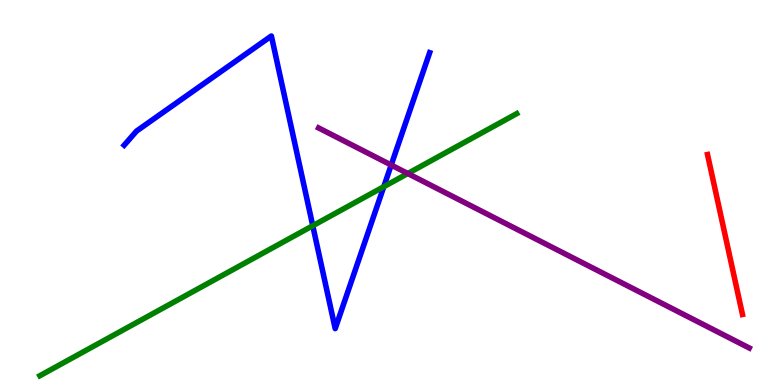[{'lines': ['blue', 'red'], 'intersections': []}, {'lines': ['green', 'red'], 'intersections': []}, {'lines': ['purple', 'red'], 'intersections': []}, {'lines': ['blue', 'green'], 'intersections': [{'x': 4.04, 'y': 4.14}, {'x': 4.95, 'y': 5.15}]}, {'lines': ['blue', 'purple'], 'intersections': [{'x': 5.05, 'y': 5.71}]}, {'lines': ['green', 'purple'], 'intersections': [{'x': 5.26, 'y': 5.49}]}]